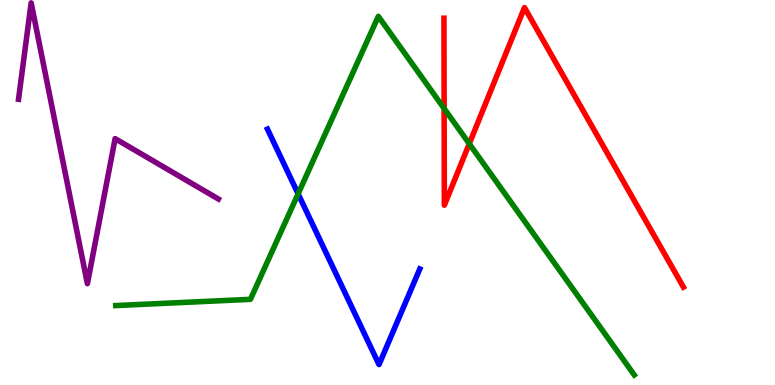[{'lines': ['blue', 'red'], 'intersections': []}, {'lines': ['green', 'red'], 'intersections': [{'x': 5.73, 'y': 7.18}, {'x': 6.06, 'y': 6.27}]}, {'lines': ['purple', 'red'], 'intersections': []}, {'lines': ['blue', 'green'], 'intersections': [{'x': 3.85, 'y': 4.97}]}, {'lines': ['blue', 'purple'], 'intersections': []}, {'lines': ['green', 'purple'], 'intersections': []}]